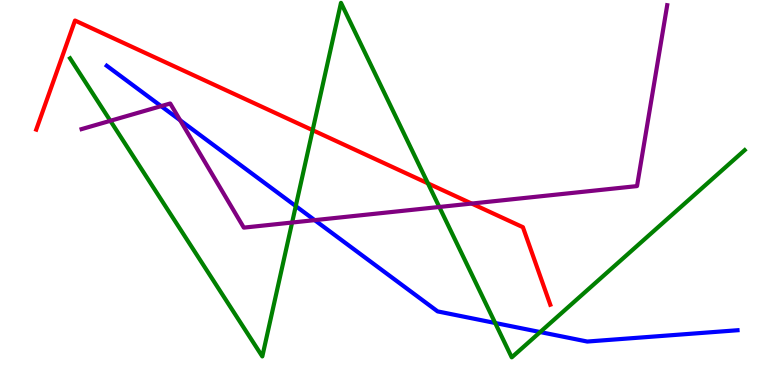[{'lines': ['blue', 'red'], 'intersections': []}, {'lines': ['green', 'red'], 'intersections': [{'x': 4.03, 'y': 6.62}, {'x': 5.52, 'y': 5.24}]}, {'lines': ['purple', 'red'], 'intersections': [{'x': 6.09, 'y': 4.71}]}, {'lines': ['blue', 'green'], 'intersections': [{'x': 3.82, 'y': 4.65}, {'x': 6.39, 'y': 1.61}, {'x': 6.97, 'y': 1.38}]}, {'lines': ['blue', 'purple'], 'intersections': [{'x': 2.08, 'y': 7.24}, {'x': 2.32, 'y': 6.88}, {'x': 4.06, 'y': 4.28}]}, {'lines': ['green', 'purple'], 'intersections': [{'x': 1.42, 'y': 6.86}, {'x': 3.77, 'y': 4.22}, {'x': 5.67, 'y': 4.62}]}]